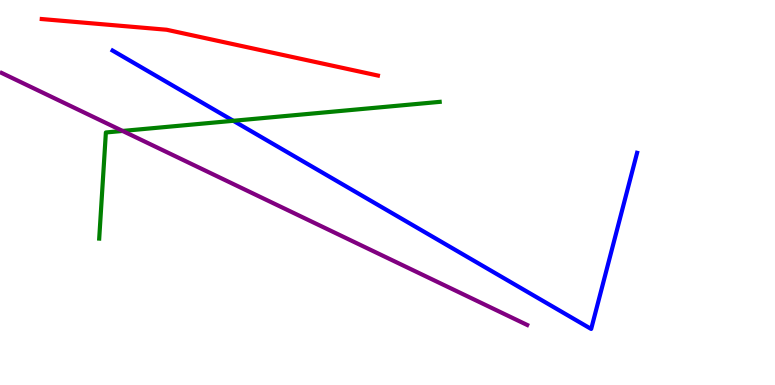[{'lines': ['blue', 'red'], 'intersections': []}, {'lines': ['green', 'red'], 'intersections': []}, {'lines': ['purple', 'red'], 'intersections': []}, {'lines': ['blue', 'green'], 'intersections': [{'x': 3.01, 'y': 6.86}]}, {'lines': ['blue', 'purple'], 'intersections': []}, {'lines': ['green', 'purple'], 'intersections': [{'x': 1.58, 'y': 6.6}]}]